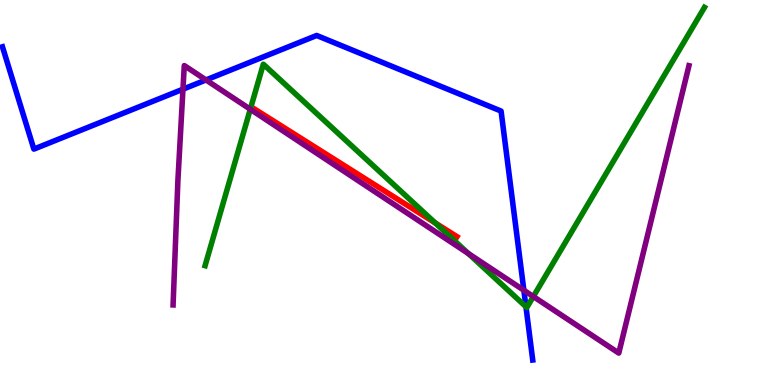[{'lines': ['blue', 'red'], 'intersections': []}, {'lines': ['green', 'red'], 'intersections': [{'x': 5.62, 'y': 4.21}]}, {'lines': ['purple', 'red'], 'intersections': []}, {'lines': ['blue', 'green'], 'intersections': [{'x': 6.79, 'y': 2.03}]}, {'lines': ['blue', 'purple'], 'intersections': [{'x': 2.36, 'y': 7.68}, {'x': 2.66, 'y': 7.92}, {'x': 6.76, 'y': 2.46}]}, {'lines': ['green', 'purple'], 'intersections': [{'x': 3.23, 'y': 7.16}, {'x': 6.04, 'y': 3.41}, {'x': 6.88, 'y': 2.3}]}]